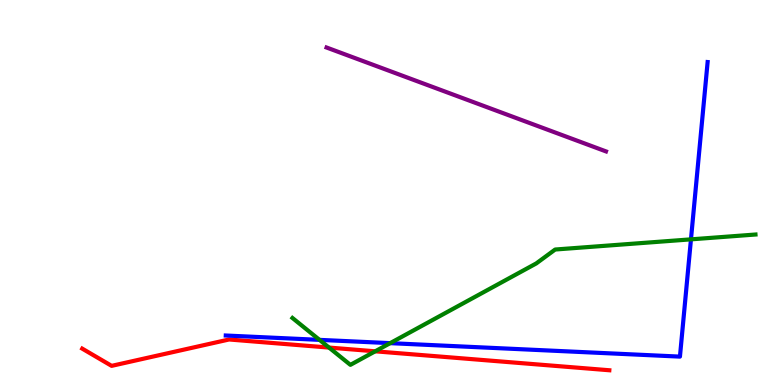[{'lines': ['blue', 'red'], 'intersections': []}, {'lines': ['green', 'red'], 'intersections': [{'x': 4.25, 'y': 0.972}, {'x': 4.84, 'y': 0.875}]}, {'lines': ['purple', 'red'], 'intersections': []}, {'lines': ['blue', 'green'], 'intersections': [{'x': 4.12, 'y': 1.17}, {'x': 5.03, 'y': 1.09}, {'x': 8.92, 'y': 3.78}]}, {'lines': ['blue', 'purple'], 'intersections': []}, {'lines': ['green', 'purple'], 'intersections': []}]